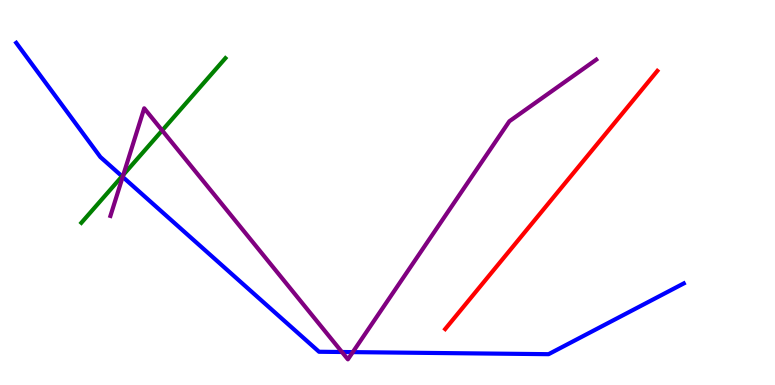[{'lines': ['blue', 'red'], 'intersections': []}, {'lines': ['green', 'red'], 'intersections': []}, {'lines': ['purple', 'red'], 'intersections': []}, {'lines': ['blue', 'green'], 'intersections': [{'x': 1.57, 'y': 5.42}]}, {'lines': ['blue', 'purple'], 'intersections': [{'x': 1.58, 'y': 5.41}, {'x': 4.41, 'y': 0.857}, {'x': 4.55, 'y': 0.854}]}, {'lines': ['green', 'purple'], 'intersections': [{'x': 1.59, 'y': 5.46}, {'x': 2.09, 'y': 6.61}]}]